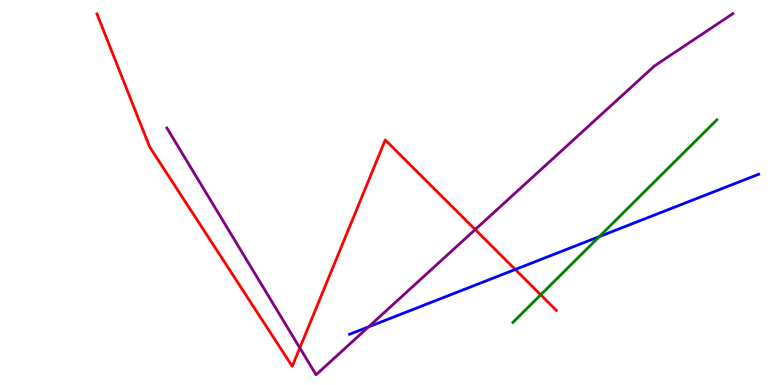[{'lines': ['blue', 'red'], 'intersections': [{'x': 6.65, 'y': 3.0}]}, {'lines': ['green', 'red'], 'intersections': [{'x': 6.98, 'y': 2.34}]}, {'lines': ['purple', 'red'], 'intersections': [{'x': 3.87, 'y': 0.963}, {'x': 6.13, 'y': 4.04}]}, {'lines': ['blue', 'green'], 'intersections': [{'x': 7.73, 'y': 3.85}]}, {'lines': ['blue', 'purple'], 'intersections': [{'x': 4.76, 'y': 1.51}]}, {'lines': ['green', 'purple'], 'intersections': []}]